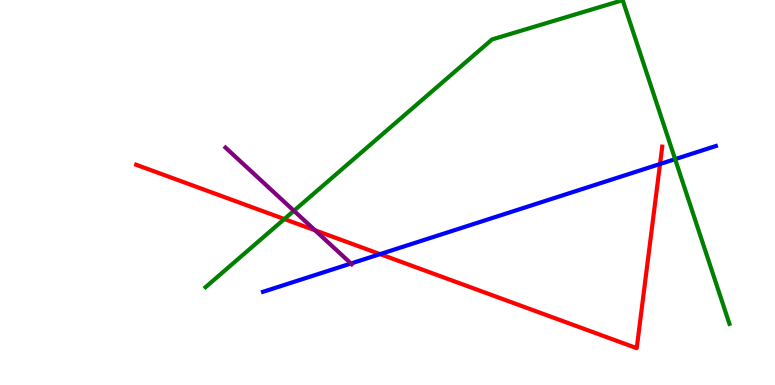[{'lines': ['blue', 'red'], 'intersections': [{'x': 4.9, 'y': 3.4}, {'x': 8.52, 'y': 5.74}]}, {'lines': ['green', 'red'], 'intersections': [{'x': 3.67, 'y': 4.31}]}, {'lines': ['purple', 'red'], 'intersections': [{'x': 4.07, 'y': 4.02}]}, {'lines': ['blue', 'green'], 'intersections': [{'x': 8.71, 'y': 5.87}]}, {'lines': ['blue', 'purple'], 'intersections': [{'x': 4.53, 'y': 3.16}]}, {'lines': ['green', 'purple'], 'intersections': [{'x': 3.79, 'y': 4.53}]}]